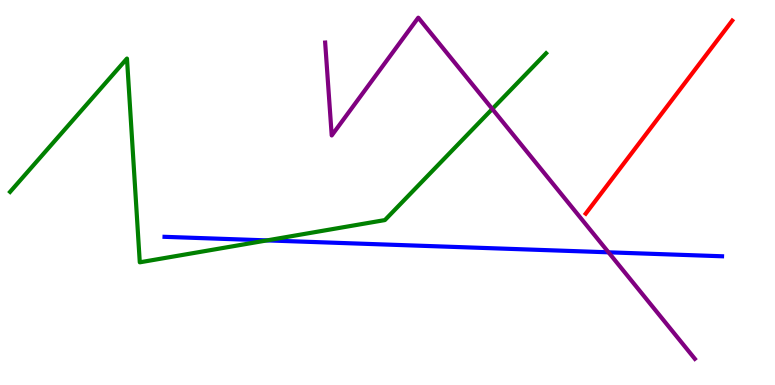[{'lines': ['blue', 'red'], 'intersections': []}, {'lines': ['green', 'red'], 'intersections': []}, {'lines': ['purple', 'red'], 'intersections': []}, {'lines': ['blue', 'green'], 'intersections': [{'x': 3.44, 'y': 3.76}]}, {'lines': ['blue', 'purple'], 'intersections': [{'x': 7.85, 'y': 3.45}]}, {'lines': ['green', 'purple'], 'intersections': [{'x': 6.35, 'y': 7.17}]}]